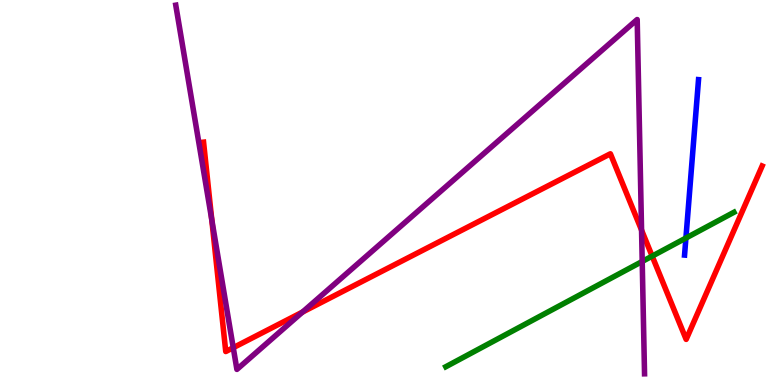[{'lines': ['blue', 'red'], 'intersections': []}, {'lines': ['green', 'red'], 'intersections': [{'x': 8.42, 'y': 3.35}]}, {'lines': ['purple', 'red'], 'intersections': [{'x': 2.73, 'y': 4.29}, {'x': 3.01, 'y': 0.969}, {'x': 3.9, 'y': 1.89}, {'x': 8.28, 'y': 4.02}]}, {'lines': ['blue', 'green'], 'intersections': [{'x': 8.85, 'y': 3.82}]}, {'lines': ['blue', 'purple'], 'intersections': []}, {'lines': ['green', 'purple'], 'intersections': [{'x': 8.29, 'y': 3.21}]}]